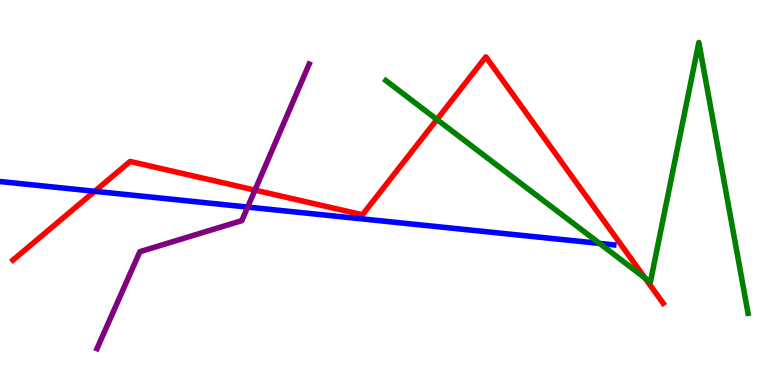[{'lines': ['blue', 'red'], 'intersections': [{'x': 1.22, 'y': 5.03}]}, {'lines': ['green', 'red'], 'intersections': [{'x': 5.64, 'y': 6.9}, {'x': 8.32, 'y': 2.78}]}, {'lines': ['purple', 'red'], 'intersections': [{'x': 3.29, 'y': 5.06}]}, {'lines': ['blue', 'green'], 'intersections': [{'x': 7.74, 'y': 3.68}]}, {'lines': ['blue', 'purple'], 'intersections': [{'x': 3.2, 'y': 4.62}]}, {'lines': ['green', 'purple'], 'intersections': []}]